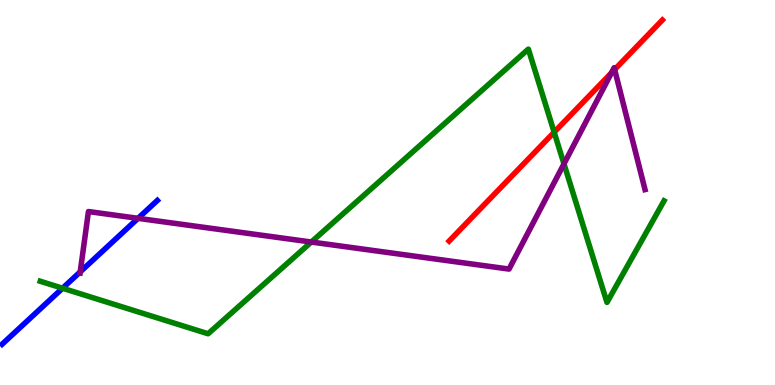[{'lines': ['blue', 'red'], 'intersections': []}, {'lines': ['green', 'red'], 'intersections': [{'x': 7.15, 'y': 6.57}]}, {'lines': ['purple', 'red'], 'intersections': [{'x': 7.89, 'y': 8.11}, {'x': 7.93, 'y': 8.19}]}, {'lines': ['blue', 'green'], 'intersections': [{'x': 0.807, 'y': 2.51}]}, {'lines': ['blue', 'purple'], 'intersections': [{'x': 1.04, 'y': 2.94}, {'x': 1.78, 'y': 4.33}]}, {'lines': ['green', 'purple'], 'intersections': [{'x': 4.02, 'y': 3.71}, {'x': 7.28, 'y': 5.74}]}]